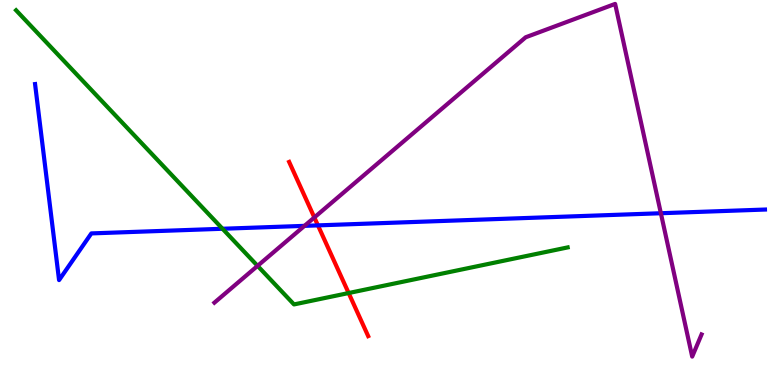[{'lines': ['blue', 'red'], 'intersections': [{'x': 4.1, 'y': 4.15}]}, {'lines': ['green', 'red'], 'intersections': [{'x': 4.5, 'y': 2.39}]}, {'lines': ['purple', 'red'], 'intersections': [{'x': 4.06, 'y': 4.35}]}, {'lines': ['blue', 'green'], 'intersections': [{'x': 2.87, 'y': 4.06}]}, {'lines': ['blue', 'purple'], 'intersections': [{'x': 3.93, 'y': 4.13}, {'x': 8.53, 'y': 4.46}]}, {'lines': ['green', 'purple'], 'intersections': [{'x': 3.32, 'y': 3.09}]}]